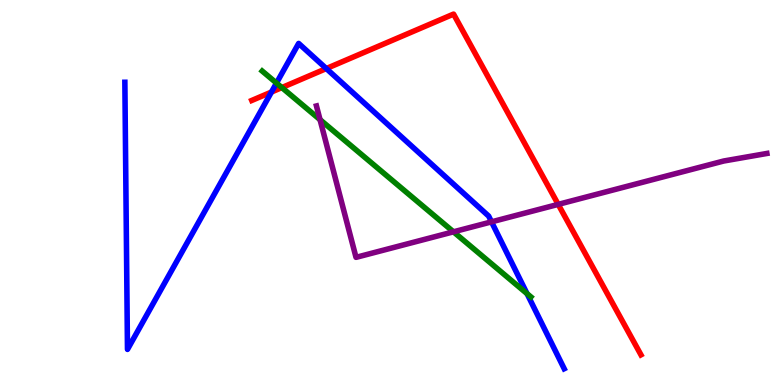[{'lines': ['blue', 'red'], 'intersections': [{'x': 3.5, 'y': 7.61}, {'x': 4.21, 'y': 8.22}]}, {'lines': ['green', 'red'], 'intersections': [{'x': 3.64, 'y': 7.73}]}, {'lines': ['purple', 'red'], 'intersections': [{'x': 7.2, 'y': 4.69}]}, {'lines': ['blue', 'green'], 'intersections': [{'x': 3.57, 'y': 7.84}, {'x': 6.8, 'y': 2.37}]}, {'lines': ['blue', 'purple'], 'intersections': [{'x': 6.34, 'y': 4.24}]}, {'lines': ['green', 'purple'], 'intersections': [{'x': 4.13, 'y': 6.89}, {'x': 5.85, 'y': 3.98}]}]